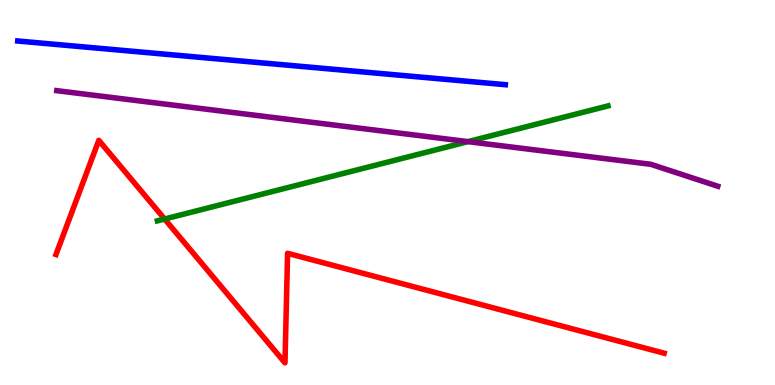[{'lines': ['blue', 'red'], 'intersections': []}, {'lines': ['green', 'red'], 'intersections': [{'x': 2.12, 'y': 4.31}]}, {'lines': ['purple', 'red'], 'intersections': []}, {'lines': ['blue', 'green'], 'intersections': []}, {'lines': ['blue', 'purple'], 'intersections': []}, {'lines': ['green', 'purple'], 'intersections': [{'x': 6.04, 'y': 6.32}]}]